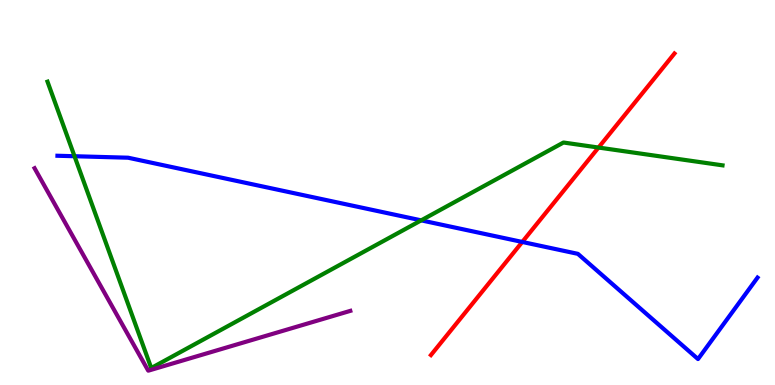[{'lines': ['blue', 'red'], 'intersections': [{'x': 6.74, 'y': 3.72}]}, {'lines': ['green', 'red'], 'intersections': [{'x': 7.72, 'y': 6.17}]}, {'lines': ['purple', 'red'], 'intersections': []}, {'lines': ['blue', 'green'], 'intersections': [{'x': 0.962, 'y': 5.94}, {'x': 5.43, 'y': 4.28}]}, {'lines': ['blue', 'purple'], 'intersections': []}, {'lines': ['green', 'purple'], 'intersections': []}]